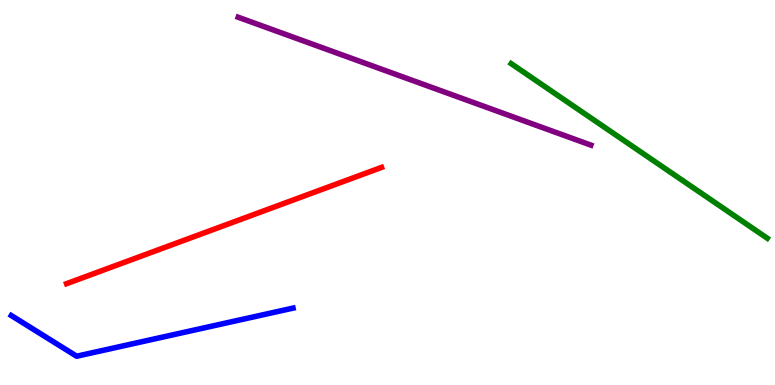[{'lines': ['blue', 'red'], 'intersections': []}, {'lines': ['green', 'red'], 'intersections': []}, {'lines': ['purple', 'red'], 'intersections': []}, {'lines': ['blue', 'green'], 'intersections': []}, {'lines': ['blue', 'purple'], 'intersections': []}, {'lines': ['green', 'purple'], 'intersections': []}]